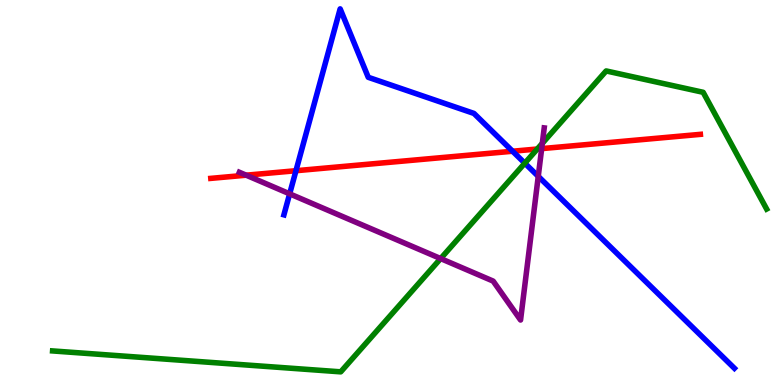[{'lines': ['blue', 'red'], 'intersections': [{'x': 3.82, 'y': 5.57}, {'x': 6.61, 'y': 6.07}]}, {'lines': ['green', 'red'], 'intersections': [{'x': 6.93, 'y': 6.13}]}, {'lines': ['purple', 'red'], 'intersections': [{'x': 3.18, 'y': 5.45}, {'x': 6.99, 'y': 6.14}]}, {'lines': ['blue', 'green'], 'intersections': [{'x': 6.77, 'y': 5.76}]}, {'lines': ['blue', 'purple'], 'intersections': [{'x': 3.74, 'y': 4.97}, {'x': 6.95, 'y': 5.42}]}, {'lines': ['green', 'purple'], 'intersections': [{'x': 5.69, 'y': 3.28}, {'x': 7.0, 'y': 6.28}]}]